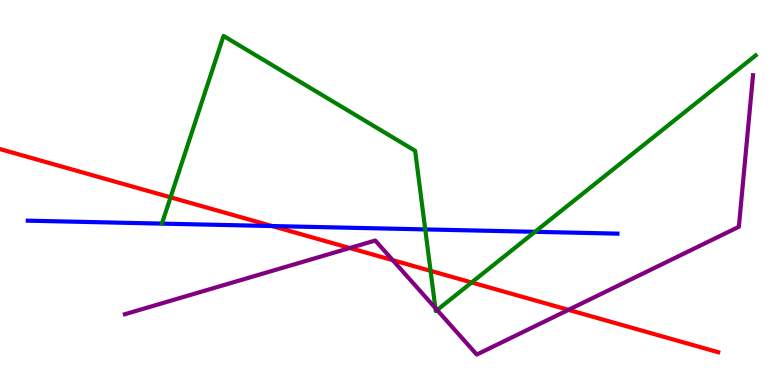[{'lines': ['blue', 'red'], 'intersections': [{'x': 3.51, 'y': 4.13}]}, {'lines': ['green', 'red'], 'intersections': [{'x': 2.2, 'y': 4.87}, {'x': 5.56, 'y': 2.96}, {'x': 6.09, 'y': 2.66}]}, {'lines': ['purple', 'red'], 'intersections': [{'x': 4.51, 'y': 3.56}, {'x': 5.07, 'y': 3.24}, {'x': 7.34, 'y': 1.95}]}, {'lines': ['blue', 'green'], 'intersections': [{'x': 5.49, 'y': 4.04}, {'x': 6.9, 'y': 3.98}]}, {'lines': ['blue', 'purple'], 'intersections': []}, {'lines': ['green', 'purple'], 'intersections': [{'x': 5.62, 'y': 2.0}, {'x': 5.64, 'y': 1.95}]}]